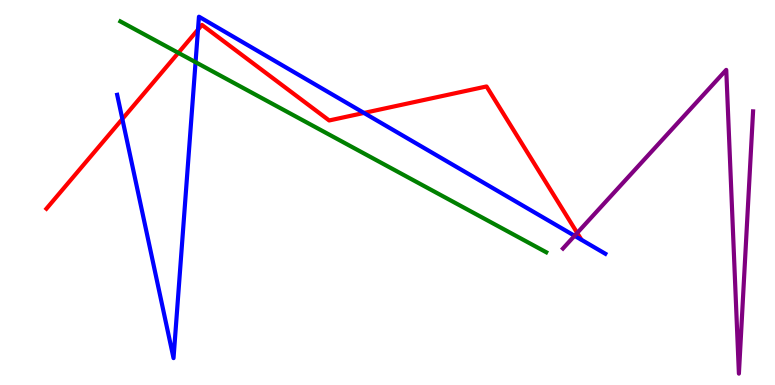[{'lines': ['blue', 'red'], 'intersections': [{'x': 1.58, 'y': 6.91}, {'x': 2.55, 'y': 9.23}, {'x': 4.7, 'y': 7.07}]}, {'lines': ['green', 'red'], 'intersections': [{'x': 2.3, 'y': 8.63}]}, {'lines': ['purple', 'red'], 'intersections': [{'x': 7.45, 'y': 3.95}]}, {'lines': ['blue', 'green'], 'intersections': [{'x': 2.52, 'y': 8.38}]}, {'lines': ['blue', 'purple'], 'intersections': [{'x': 7.41, 'y': 3.88}]}, {'lines': ['green', 'purple'], 'intersections': []}]